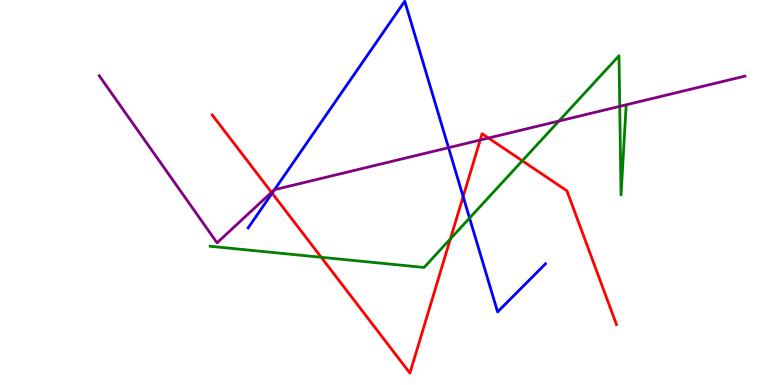[{'lines': ['blue', 'red'], 'intersections': [{'x': 3.51, 'y': 4.98}, {'x': 5.98, 'y': 4.89}]}, {'lines': ['green', 'red'], 'intersections': [{'x': 4.14, 'y': 3.32}, {'x': 5.81, 'y': 3.8}, {'x': 6.74, 'y': 5.82}]}, {'lines': ['purple', 'red'], 'intersections': [{'x': 3.5, 'y': 5.0}, {'x': 6.2, 'y': 6.36}, {'x': 6.3, 'y': 6.41}]}, {'lines': ['blue', 'green'], 'intersections': [{'x': 6.06, 'y': 4.34}]}, {'lines': ['blue', 'purple'], 'intersections': [{'x': 3.54, 'y': 5.07}, {'x': 5.79, 'y': 6.16}]}, {'lines': ['green', 'purple'], 'intersections': [{'x': 7.21, 'y': 6.86}, {'x': 8.0, 'y': 7.24}]}]